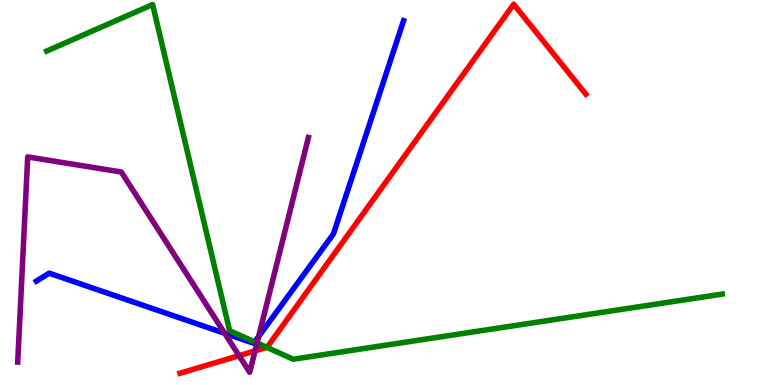[{'lines': ['blue', 'red'], 'intersections': []}, {'lines': ['green', 'red'], 'intersections': [{'x': 3.44, 'y': 0.977}]}, {'lines': ['purple', 'red'], 'intersections': [{'x': 3.08, 'y': 0.762}, {'x': 3.29, 'y': 0.886}]}, {'lines': ['blue', 'green'], 'intersections': [{'x': 3.29, 'y': 1.12}]}, {'lines': ['blue', 'purple'], 'intersections': [{'x': 2.9, 'y': 1.34}, {'x': 3.34, 'y': 1.26}]}, {'lines': ['green', 'purple'], 'intersections': [{'x': 3.32, 'y': 1.09}]}]